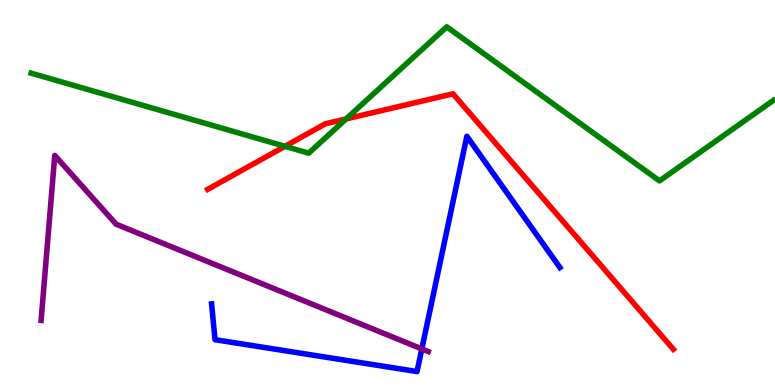[{'lines': ['blue', 'red'], 'intersections': []}, {'lines': ['green', 'red'], 'intersections': [{'x': 3.68, 'y': 6.2}, {'x': 4.47, 'y': 6.91}]}, {'lines': ['purple', 'red'], 'intersections': []}, {'lines': ['blue', 'green'], 'intersections': []}, {'lines': ['blue', 'purple'], 'intersections': [{'x': 5.44, 'y': 0.937}]}, {'lines': ['green', 'purple'], 'intersections': []}]